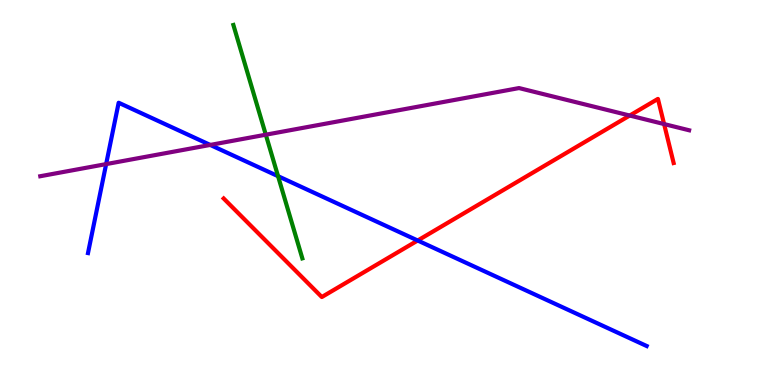[{'lines': ['blue', 'red'], 'intersections': [{'x': 5.39, 'y': 3.75}]}, {'lines': ['green', 'red'], 'intersections': []}, {'lines': ['purple', 'red'], 'intersections': [{'x': 8.13, 'y': 7.0}, {'x': 8.57, 'y': 6.78}]}, {'lines': ['blue', 'green'], 'intersections': [{'x': 3.59, 'y': 5.42}]}, {'lines': ['blue', 'purple'], 'intersections': [{'x': 1.37, 'y': 5.74}, {'x': 2.71, 'y': 6.24}]}, {'lines': ['green', 'purple'], 'intersections': [{'x': 3.43, 'y': 6.5}]}]